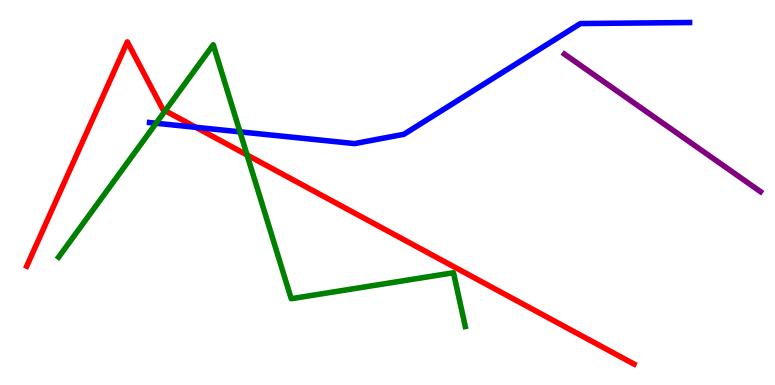[{'lines': ['blue', 'red'], 'intersections': [{'x': 2.53, 'y': 6.69}]}, {'lines': ['green', 'red'], 'intersections': [{'x': 2.13, 'y': 7.12}, {'x': 3.19, 'y': 5.97}]}, {'lines': ['purple', 'red'], 'intersections': []}, {'lines': ['blue', 'green'], 'intersections': [{'x': 2.01, 'y': 6.8}, {'x': 3.1, 'y': 6.58}]}, {'lines': ['blue', 'purple'], 'intersections': []}, {'lines': ['green', 'purple'], 'intersections': []}]